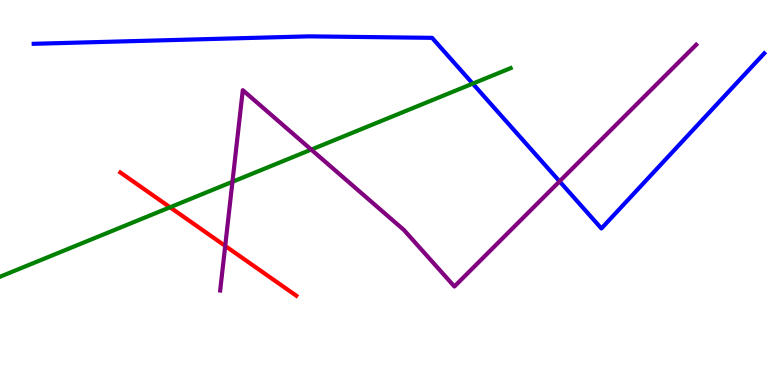[{'lines': ['blue', 'red'], 'intersections': []}, {'lines': ['green', 'red'], 'intersections': [{'x': 2.19, 'y': 4.62}]}, {'lines': ['purple', 'red'], 'intersections': [{'x': 2.91, 'y': 3.61}]}, {'lines': ['blue', 'green'], 'intersections': [{'x': 6.1, 'y': 7.83}]}, {'lines': ['blue', 'purple'], 'intersections': [{'x': 7.22, 'y': 5.29}]}, {'lines': ['green', 'purple'], 'intersections': [{'x': 3.0, 'y': 5.28}, {'x': 4.02, 'y': 6.11}]}]